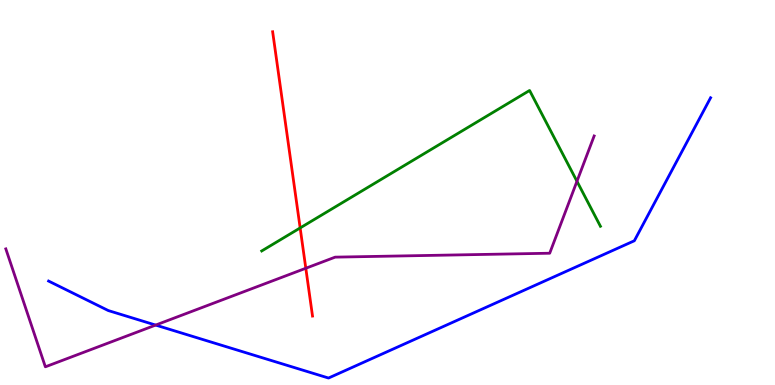[{'lines': ['blue', 'red'], 'intersections': []}, {'lines': ['green', 'red'], 'intersections': [{'x': 3.87, 'y': 4.08}]}, {'lines': ['purple', 'red'], 'intersections': [{'x': 3.95, 'y': 3.03}]}, {'lines': ['blue', 'green'], 'intersections': []}, {'lines': ['blue', 'purple'], 'intersections': [{'x': 2.01, 'y': 1.56}]}, {'lines': ['green', 'purple'], 'intersections': [{'x': 7.44, 'y': 5.29}]}]